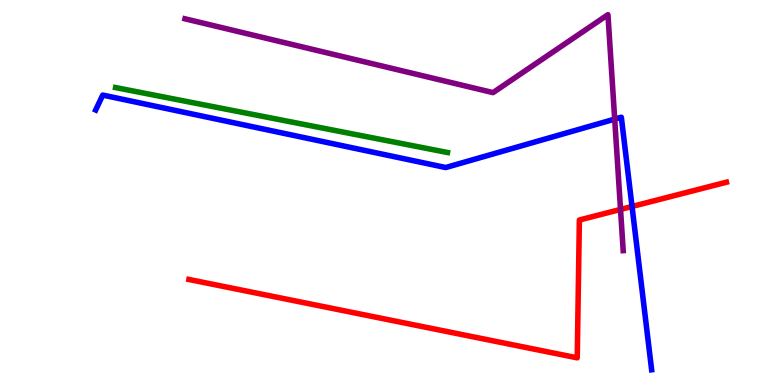[{'lines': ['blue', 'red'], 'intersections': [{'x': 8.16, 'y': 4.64}]}, {'lines': ['green', 'red'], 'intersections': []}, {'lines': ['purple', 'red'], 'intersections': [{'x': 8.01, 'y': 4.56}]}, {'lines': ['blue', 'green'], 'intersections': []}, {'lines': ['blue', 'purple'], 'intersections': [{'x': 7.93, 'y': 6.91}]}, {'lines': ['green', 'purple'], 'intersections': []}]